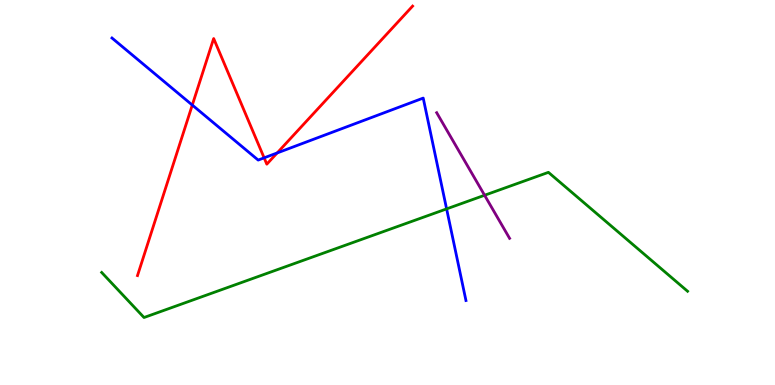[{'lines': ['blue', 'red'], 'intersections': [{'x': 2.48, 'y': 7.27}, {'x': 3.41, 'y': 5.9}, {'x': 3.58, 'y': 6.03}]}, {'lines': ['green', 'red'], 'intersections': []}, {'lines': ['purple', 'red'], 'intersections': []}, {'lines': ['blue', 'green'], 'intersections': [{'x': 5.76, 'y': 4.57}]}, {'lines': ['blue', 'purple'], 'intersections': []}, {'lines': ['green', 'purple'], 'intersections': [{'x': 6.25, 'y': 4.93}]}]